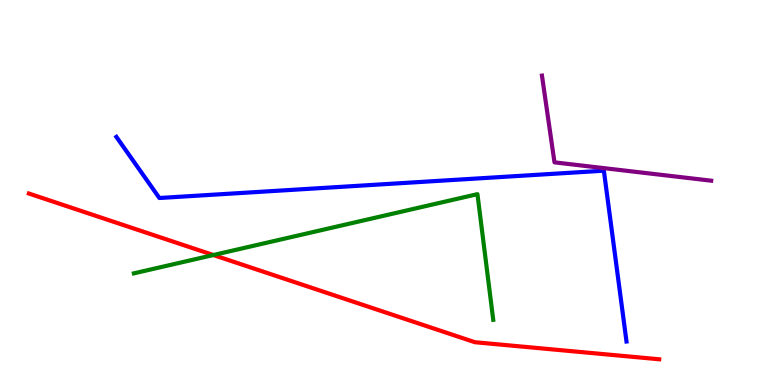[{'lines': ['blue', 'red'], 'intersections': []}, {'lines': ['green', 'red'], 'intersections': [{'x': 2.75, 'y': 3.38}]}, {'lines': ['purple', 'red'], 'intersections': []}, {'lines': ['blue', 'green'], 'intersections': []}, {'lines': ['blue', 'purple'], 'intersections': []}, {'lines': ['green', 'purple'], 'intersections': []}]